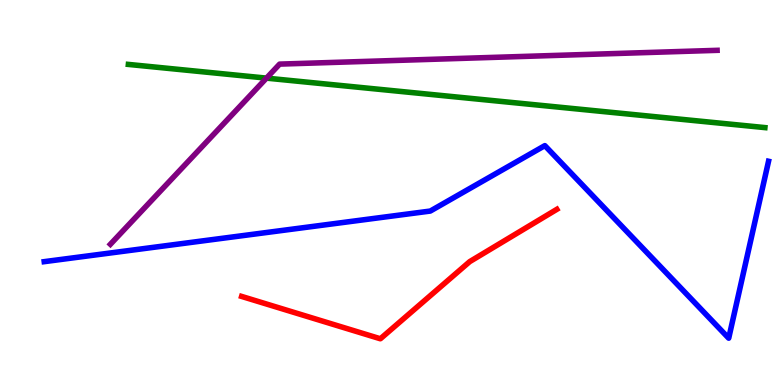[{'lines': ['blue', 'red'], 'intersections': []}, {'lines': ['green', 'red'], 'intersections': []}, {'lines': ['purple', 'red'], 'intersections': []}, {'lines': ['blue', 'green'], 'intersections': []}, {'lines': ['blue', 'purple'], 'intersections': []}, {'lines': ['green', 'purple'], 'intersections': [{'x': 3.44, 'y': 7.97}]}]